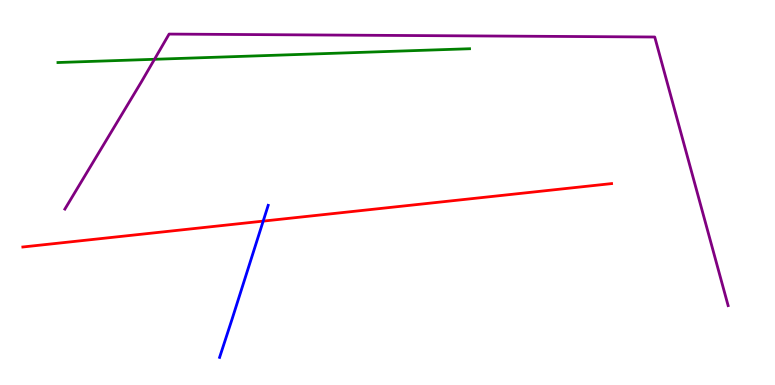[{'lines': ['blue', 'red'], 'intersections': [{'x': 3.4, 'y': 4.26}]}, {'lines': ['green', 'red'], 'intersections': []}, {'lines': ['purple', 'red'], 'intersections': []}, {'lines': ['blue', 'green'], 'intersections': []}, {'lines': ['blue', 'purple'], 'intersections': []}, {'lines': ['green', 'purple'], 'intersections': [{'x': 1.99, 'y': 8.46}]}]